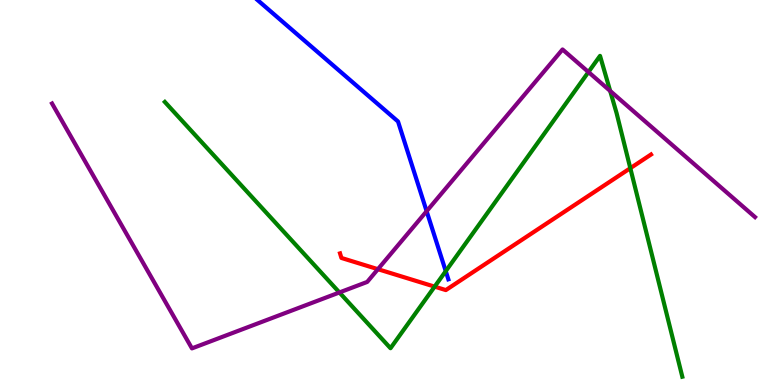[{'lines': ['blue', 'red'], 'intersections': []}, {'lines': ['green', 'red'], 'intersections': [{'x': 5.61, 'y': 2.55}, {'x': 8.13, 'y': 5.63}]}, {'lines': ['purple', 'red'], 'intersections': [{'x': 4.88, 'y': 3.01}]}, {'lines': ['blue', 'green'], 'intersections': [{'x': 5.75, 'y': 2.96}]}, {'lines': ['blue', 'purple'], 'intersections': [{'x': 5.5, 'y': 4.51}]}, {'lines': ['green', 'purple'], 'intersections': [{'x': 4.38, 'y': 2.4}, {'x': 7.59, 'y': 8.13}, {'x': 7.87, 'y': 7.64}]}]